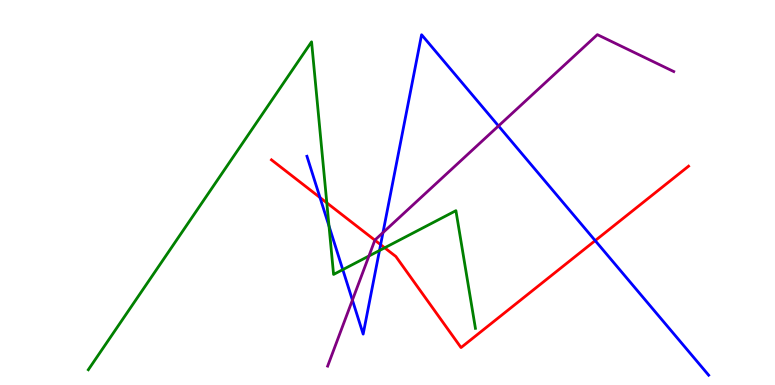[{'lines': ['blue', 'red'], 'intersections': [{'x': 4.13, 'y': 4.87}, {'x': 4.91, 'y': 3.65}, {'x': 7.68, 'y': 3.75}]}, {'lines': ['green', 'red'], 'intersections': [{'x': 4.22, 'y': 4.73}, {'x': 4.96, 'y': 3.56}]}, {'lines': ['purple', 'red'], 'intersections': [{'x': 4.84, 'y': 3.76}]}, {'lines': ['blue', 'green'], 'intersections': [{'x': 4.25, 'y': 4.13}, {'x': 4.42, 'y': 3.0}, {'x': 4.9, 'y': 3.49}]}, {'lines': ['blue', 'purple'], 'intersections': [{'x': 4.55, 'y': 2.21}, {'x': 4.94, 'y': 3.96}, {'x': 6.43, 'y': 6.73}]}, {'lines': ['green', 'purple'], 'intersections': [{'x': 4.76, 'y': 3.35}]}]